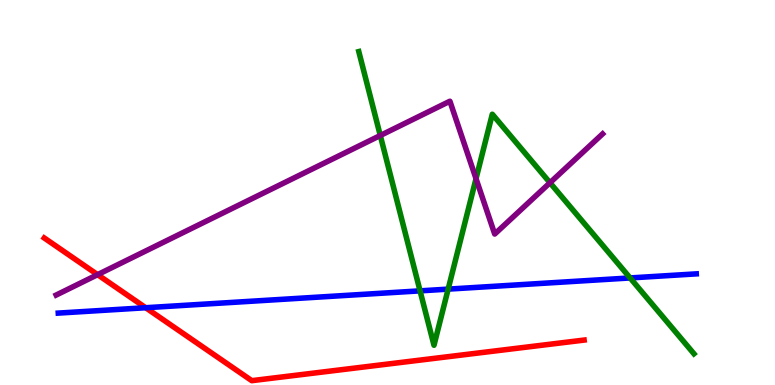[{'lines': ['blue', 'red'], 'intersections': [{'x': 1.88, 'y': 2.01}]}, {'lines': ['green', 'red'], 'intersections': []}, {'lines': ['purple', 'red'], 'intersections': [{'x': 1.26, 'y': 2.87}]}, {'lines': ['blue', 'green'], 'intersections': [{'x': 5.42, 'y': 2.45}, {'x': 5.78, 'y': 2.49}, {'x': 8.13, 'y': 2.78}]}, {'lines': ['blue', 'purple'], 'intersections': []}, {'lines': ['green', 'purple'], 'intersections': [{'x': 4.91, 'y': 6.48}, {'x': 6.14, 'y': 5.36}, {'x': 7.1, 'y': 5.25}]}]